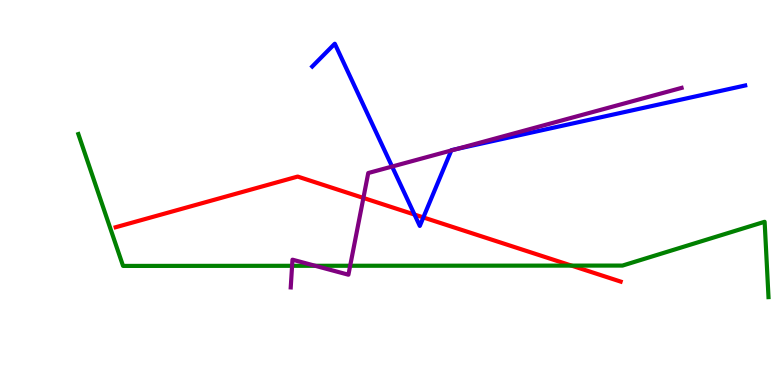[{'lines': ['blue', 'red'], 'intersections': [{'x': 5.35, 'y': 4.43}, {'x': 5.46, 'y': 4.35}]}, {'lines': ['green', 'red'], 'intersections': [{'x': 7.37, 'y': 3.1}]}, {'lines': ['purple', 'red'], 'intersections': [{'x': 4.69, 'y': 4.86}]}, {'lines': ['blue', 'green'], 'intersections': []}, {'lines': ['blue', 'purple'], 'intersections': [{'x': 5.06, 'y': 5.67}, {'x': 5.82, 'y': 6.09}, {'x': 5.89, 'y': 6.13}]}, {'lines': ['green', 'purple'], 'intersections': [{'x': 3.77, 'y': 3.1}, {'x': 4.07, 'y': 3.1}, {'x': 4.52, 'y': 3.1}]}]